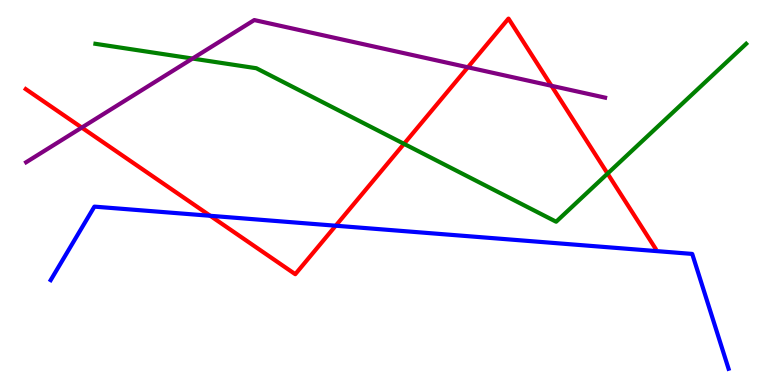[{'lines': ['blue', 'red'], 'intersections': [{'x': 2.71, 'y': 4.4}, {'x': 4.33, 'y': 4.14}]}, {'lines': ['green', 'red'], 'intersections': [{'x': 5.21, 'y': 6.26}, {'x': 7.84, 'y': 5.49}]}, {'lines': ['purple', 'red'], 'intersections': [{'x': 1.05, 'y': 6.69}, {'x': 6.04, 'y': 8.25}, {'x': 7.12, 'y': 7.77}]}, {'lines': ['blue', 'green'], 'intersections': []}, {'lines': ['blue', 'purple'], 'intersections': []}, {'lines': ['green', 'purple'], 'intersections': [{'x': 2.48, 'y': 8.48}]}]